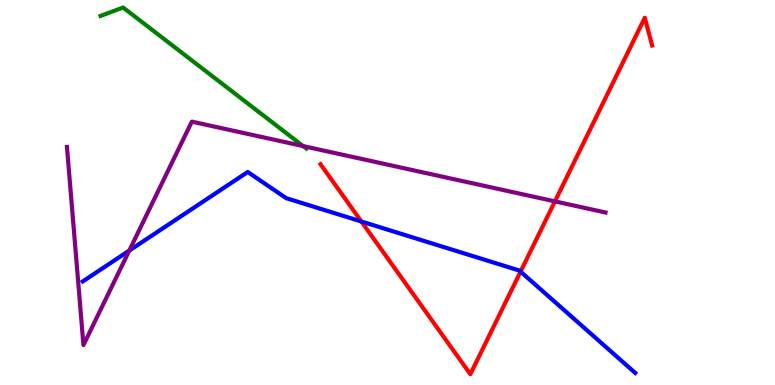[{'lines': ['blue', 'red'], 'intersections': [{'x': 4.66, 'y': 4.25}, {'x': 6.72, 'y': 2.95}]}, {'lines': ['green', 'red'], 'intersections': []}, {'lines': ['purple', 'red'], 'intersections': [{'x': 7.16, 'y': 4.77}]}, {'lines': ['blue', 'green'], 'intersections': []}, {'lines': ['blue', 'purple'], 'intersections': [{'x': 1.67, 'y': 3.49}]}, {'lines': ['green', 'purple'], 'intersections': [{'x': 3.91, 'y': 6.21}]}]